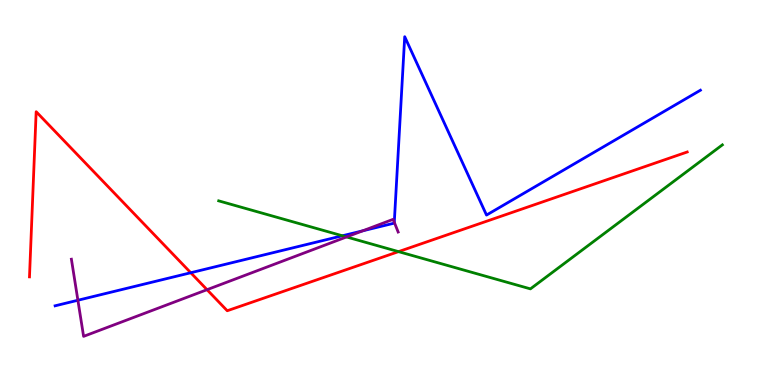[{'lines': ['blue', 'red'], 'intersections': [{'x': 2.46, 'y': 2.92}]}, {'lines': ['green', 'red'], 'intersections': [{'x': 5.14, 'y': 3.46}]}, {'lines': ['purple', 'red'], 'intersections': [{'x': 2.67, 'y': 2.48}]}, {'lines': ['blue', 'green'], 'intersections': [{'x': 4.42, 'y': 3.88}]}, {'lines': ['blue', 'purple'], 'intersections': [{'x': 1.01, 'y': 2.2}, {'x': 4.68, 'y': 4.0}, {'x': 5.09, 'y': 4.23}]}, {'lines': ['green', 'purple'], 'intersections': [{'x': 4.47, 'y': 3.85}]}]